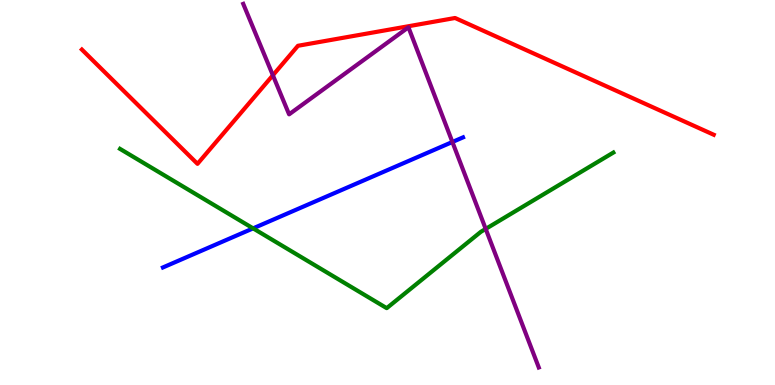[{'lines': ['blue', 'red'], 'intersections': []}, {'lines': ['green', 'red'], 'intersections': []}, {'lines': ['purple', 'red'], 'intersections': [{'x': 3.52, 'y': 8.05}]}, {'lines': ['blue', 'green'], 'intersections': [{'x': 3.27, 'y': 4.07}]}, {'lines': ['blue', 'purple'], 'intersections': [{'x': 5.84, 'y': 6.31}]}, {'lines': ['green', 'purple'], 'intersections': [{'x': 6.27, 'y': 4.05}]}]